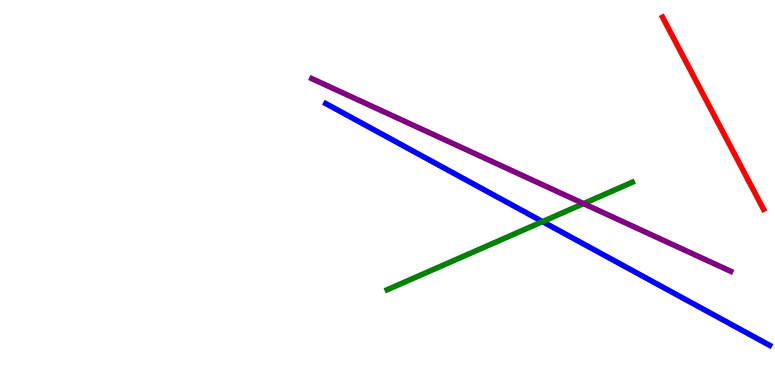[{'lines': ['blue', 'red'], 'intersections': []}, {'lines': ['green', 'red'], 'intersections': []}, {'lines': ['purple', 'red'], 'intersections': []}, {'lines': ['blue', 'green'], 'intersections': [{'x': 7.0, 'y': 4.24}]}, {'lines': ['blue', 'purple'], 'intersections': []}, {'lines': ['green', 'purple'], 'intersections': [{'x': 7.53, 'y': 4.71}]}]